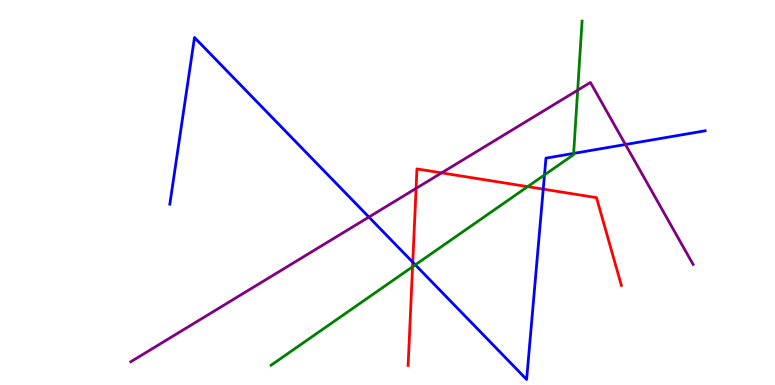[{'lines': ['blue', 'red'], 'intersections': [{'x': 5.33, 'y': 3.19}, {'x': 7.01, 'y': 5.09}]}, {'lines': ['green', 'red'], 'intersections': [{'x': 5.32, 'y': 3.07}, {'x': 6.81, 'y': 5.15}]}, {'lines': ['purple', 'red'], 'intersections': [{'x': 5.37, 'y': 5.11}, {'x': 5.7, 'y': 5.51}]}, {'lines': ['blue', 'green'], 'intersections': [{'x': 5.36, 'y': 3.12}, {'x': 7.03, 'y': 5.46}, {'x': 7.4, 'y': 6.02}]}, {'lines': ['blue', 'purple'], 'intersections': [{'x': 4.76, 'y': 4.36}, {'x': 8.07, 'y': 6.25}]}, {'lines': ['green', 'purple'], 'intersections': [{'x': 7.45, 'y': 7.66}]}]